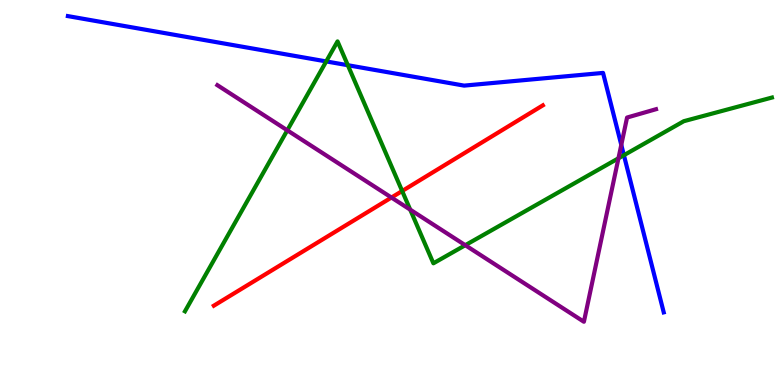[{'lines': ['blue', 'red'], 'intersections': []}, {'lines': ['green', 'red'], 'intersections': [{'x': 5.19, 'y': 5.04}]}, {'lines': ['purple', 'red'], 'intersections': [{'x': 5.05, 'y': 4.87}]}, {'lines': ['blue', 'green'], 'intersections': [{'x': 4.21, 'y': 8.4}, {'x': 4.49, 'y': 8.31}, {'x': 8.05, 'y': 5.97}]}, {'lines': ['blue', 'purple'], 'intersections': [{'x': 8.02, 'y': 6.24}]}, {'lines': ['green', 'purple'], 'intersections': [{'x': 3.71, 'y': 6.62}, {'x': 5.29, 'y': 4.55}, {'x': 6.0, 'y': 3.63}, {'x': 7.98, 'y': 5.89}]}]